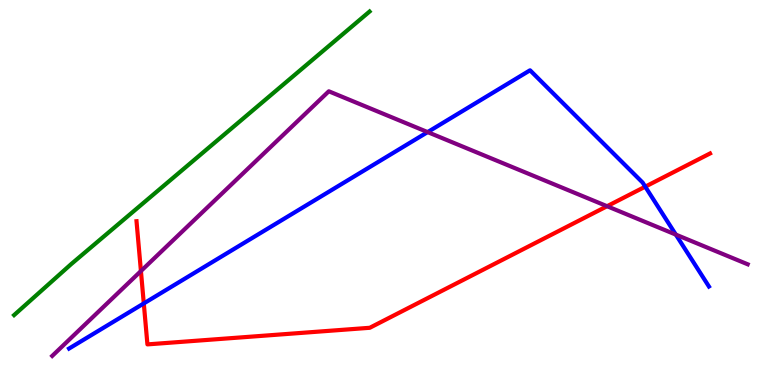[{'lines': ['blue', 'red'], 'intersections': [{'x': 1.86, 'y': 2.12}, {'x': 8.33, 'y': 5.15}]}, {'lines': ['green', 'red'], 'intersections': []}, {'lines': ['purple', 'red'], 'intersections': [{'x': 1.82, 'y': 2.96}, {'x': 7.83, 'y': 4.64}]}, {'lines': ['blue', 'green'], 'intersections': []}, {'lines': ['blue', 'purple'], 'intersections': [{'x': 5.52, 'y': 6.57}, {'x': 8.72, 'y': 3.91}]}, {'lines': ['green', 'purple'], 'intersections': []}]